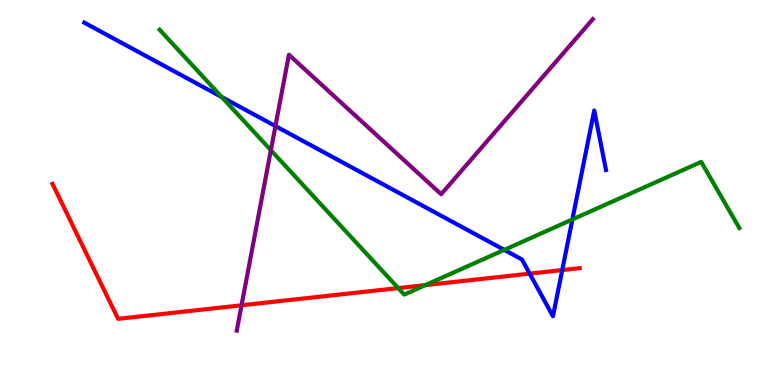[{'lines': ['blue', 'red'], 'intersections': [{'x': 6.83, 'y': 2.89}, {'x': 7.25, 'y': 2.99}]}, {'lines': ['green', 'red'], 'intersections': [{'x': 5.14, 'y': 2.52}, {'x': 5.49, 'y': 2.59}]}, {'lines': ['purple', 'red'], 'intersections': [{'x': 3.12, 'y': 2.07}]}, {'lines': ['blue', 'green'], 'intersections': [{'x': 2.86, 'y': 7.48}, {'x': 6.51, 'y': 3.51}, {'x': 7.39, 'y': 4.3}]}, {'lines': ['blue', 'purple'], 'intersections': [{'x': 3.55, 'y': 6.73}]}, {'lines': ['green', 'purple'], 'intersections': [{'x': 3.5, 'y': 6.1}]}]